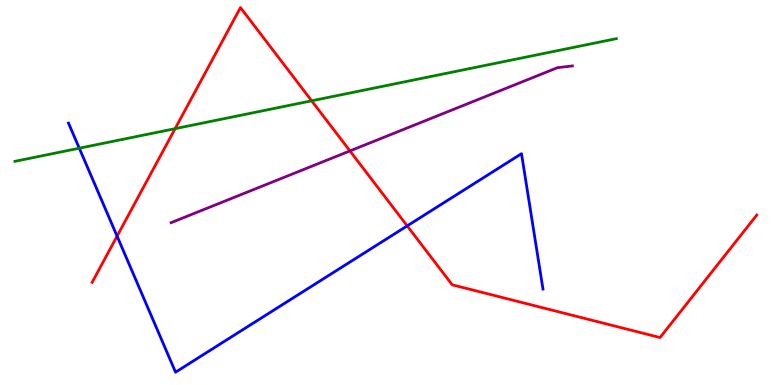[{'lines': ['blue', 'red'], 'intersections': [{'x': 1.51, 'y': 3.87}, {'x': 5.25, 'y': 4.13}]}, {'lines': ['green', 'red'], 'intersections': [{'x': 2.26, 'y': 6.66}, {'x': 4.02, 'y': 7.38}]}, {'lines': ['purple', 'red'], 'intersections': [{'x': 4.52, 'y': 6.08}]}, {'lines': ['blue', 'green'], 'intersections': [{'x': 1.02, 'y': 6.15}]}, {'lines': ['blue', 'purple'], 'intersections': []}, {'lines': ['green', 'purple'], 'intersections': []}]